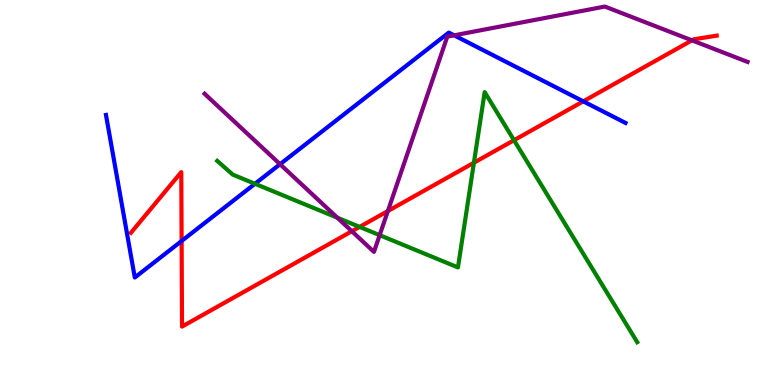[{'lines': ['blue', 'red'], 'intersections': [{'x': 2.34, 'y': 3.74}, {'x': 7.53, 'y': 7.37}]}, {'lines': ['green', 'red'], 'intersections': [{'x': 4.64, 'y': 4.11}, {'x': 6.11, 'y': 5.77}, {'x': 6.63, 'y': 6.36}]}, {'lines': ['purple', 'red'], 'intersections': [{'x': 4.54, 'y': 3.99}, {'x': 5.0, 'y': 4.52}, {'x': 8.93, 'y': 8.95}]}, {'lines': ['blue', 'green'], 'intersections': [{'x': 3.29, 'y': 5.23}]}, {'lines': ['blue', 'purple'], 'intersections': [{'x': 3.61, 'y': 5.73}, {'x': 5.86, 'y': 9.08}]}, {'lines': ['green', 'purple'], 'intersections': [{'x': 4.35, 'y': 4.34}, {'x': 4.9, 'y': 3.89}]}]